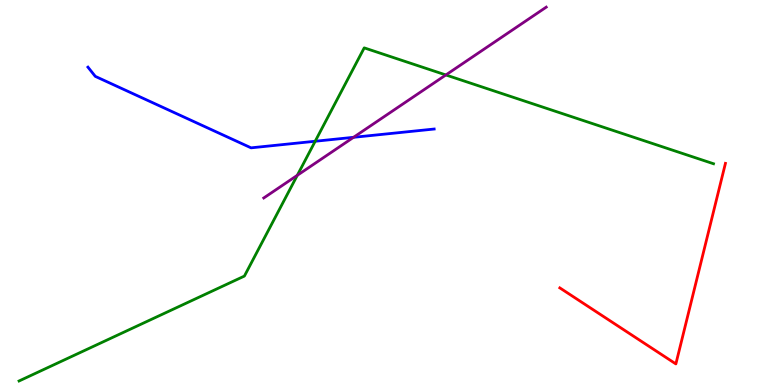[{'lines': ['blue', 'red'], 'intersections': []}, {'lines': ['green', 'red'], 'intersections': []}, {'lines': ['purple', 'red'], 'intersections': []}, {'lines': ['blue', 'green'], 'intersections': [{'x': 4.07, 'y': 6.33}]}, {'lines': ['blue', 'purple'], 'intersections': [{'x': 4.56, 'y': 6.43}]}, {'lines': ['green', 'purple'], 'intersections': [{'x': 3.84, 'y': 5.45}, {'x': 5.75, 'y': 8.05}]}]